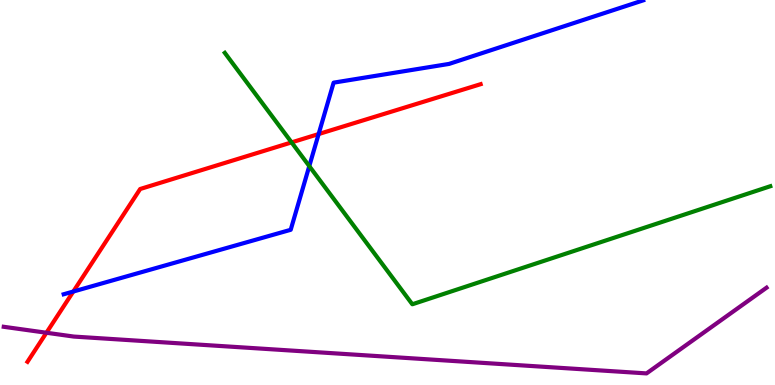[{'lines': ['blue', 'red'], 'intersections': [{'x': 0.946, 'y': 2.43}, {'x': 4.11, 'y': 6.52}]}, {'lines': ['green', 'red'], 'intersections': [{'x': 3.76, 'y': 6.3}]}, {'lines': ['purple', 'red'], 'intersections': [{'x': 0.599, 'y': 1.36}]}, {'lines': ['blue', 'green'], 'intersections': [{'x': 3.99, 'y': 5.69}]}, {'lines': ['blue', 'purple'], 'intersections': []}, {'lines': ['green', 'purple'], 'intersections': []}]